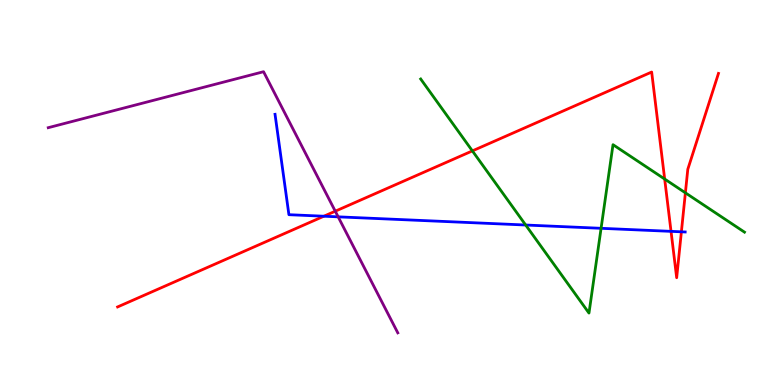[{'lines': ['blue', 'red'], 'intersections': [{'x': 4.18, 'y': 4.38}, {'x': 8.66, 'y': 3.99}, {'x': 8.79, 'y': 3.98}]}, {'lines': ['green', 'red'], 'intersections': [{'x': 6.1, 'y': 6.08}, {'x': 8.58, 'y': 5.35}, {'x': 8.84, 'y': 4.99}]}, {'lines': ['purple', 'red'], 'intersections': [{'x': 4.33, 'y': 4.51}]}, {'lines': ['blue', 'green'], 'intersections': [{'x': 6.78, 'y': 4.16}, {'x': 7.76, 'y': 4.07}]}, {'lines': ['blue', 'purple'], 'intersections': [{'x': 4.36, 'y': 4.37}]}, {'lines': ['green', 'purple'], 'intersections': []}]